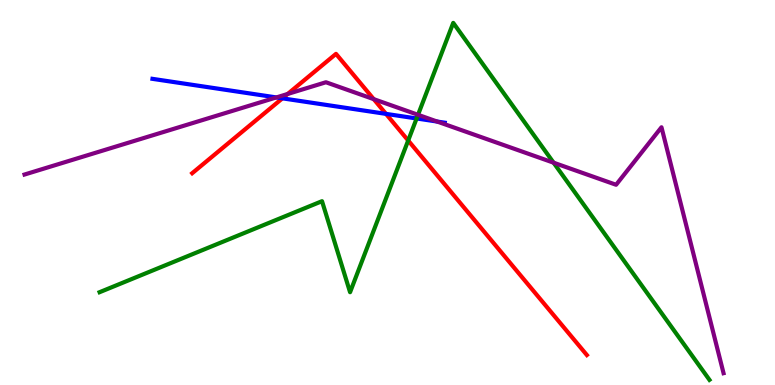[{'lines': ['blue', 'red'], 'intersections': [{'x': 3.64, 'y': 7.45}, {'x': 4.98, 'y': 7.04}]}, {'lines': ['green', 'red'], 'intersections': [{'x': 5.27, 'y': 6.35}]}, {'lines': ['purple', 'red'], 'intersections': [{'x': 3.71, 'y': 7.56}, {'x': 4.82, 'y': 7.42}]}, {'lines': ['blue', 'green'], 'intersections': [{'x': 5.38, 'y': 6.92}]}, {'lines': ['blue', 'purple'], 'intersections': [{'x': 3.57, 'y': 7.47}, {'x': 5.64, 'y': 6.84}]}, {'lines': ['green', 'purple'], 'intersections': [{'x': 5.39, 'y': 7.02}, {'x': 7.14, 'y': 5.77}]}]